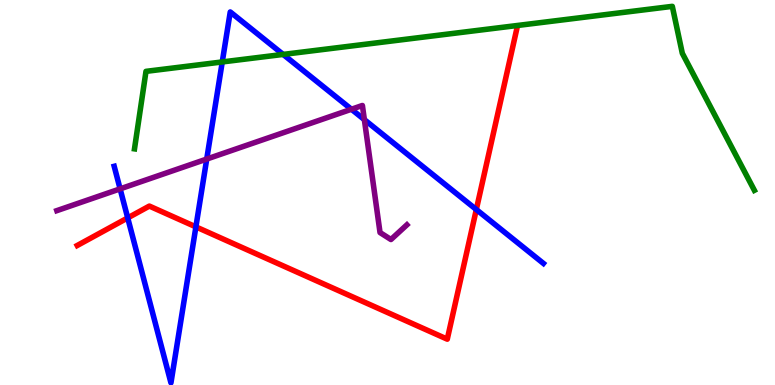[{'lines': ['blue', 'red'], 'intersections': [{'x': 1.65, 'y': 4.34}, {'x': 2.53, 'y': 4.11}, {'x': 6.15, 'y': 4.56}]}, {'lines': ['green', 'red'], 'intersections': []}, {'lines': ['purple', 'red'], 'intersections': []}, {'lines': ['blue', 'green'], 'intersections': [{'x': 2.87, 'y': 8.39}, {'x': 3.65, 'y': 8.59}]}, {'lines': ['blue', 'purple'], 'intersections': [{'x': 1.55, 'y': 5.09}, {'x': 2.67, 'y': 5.87}, {'x': 4.53, 'y': 7.16}, {'x': 4.7, 'y': 6.89}]}, {'lines': ['green', 'purple'], 'intersections': []}]